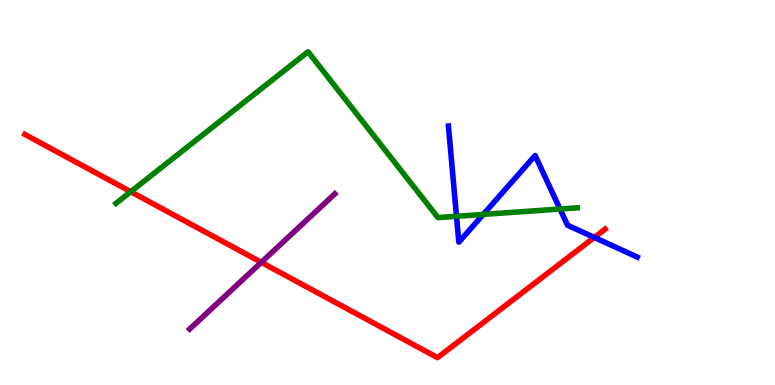[{'lines': ['blue', 'red'], 'intersections': [{'x': 7.67, 'y': 3.83}]}, {'lines': ['green', 'red'], 'intersections': [{'x': 1.69, 'y': 5.02}]}, {'lines': ['purple', 'red'], 'intersections': [{'x': 3.37, 'y': 3.19}]}, {'lines': ['blue', 'green'], 'intersections': [{'x': 5.89, 'y': 4.38}, {'x': 6.24, 'y': 4.43}, {'x': 7.23, 'y': 4.57}]}, {'lines': ['blue', 'purple'], 'intersections': []}, {'lines': ['green', 'purple'], 'intersections': []}]